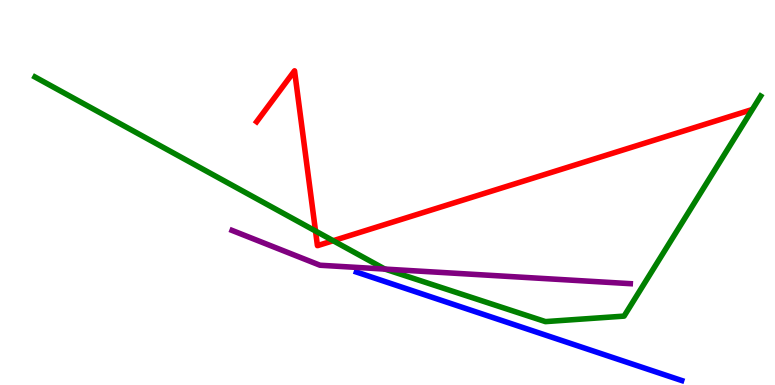[{'lines': ['blue', 'red'], 'intersections': []}, {'lines': ['green', 'red'], 'intersections': [{'x': 4.07, 'y': 4.0}, {'x': 4.3, 'y': 3.75}]}, {'lines': ['purple', 'red'], 'intersections': []}, {'lines': ['blue', 'green'], 'intersections': []}, {'lines': ['blue', 'purple'], 'intersections': []}, {'lines': ['green', 'purple'], 'intersections': [{'x': 4.97, 'y': 3.01}]}]